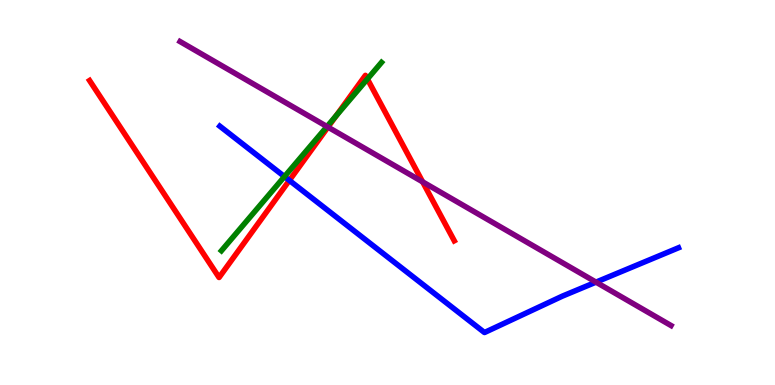[{'lines': ['blue', 'red'], 'intersections': [{'x': 3.73, 'y': 5.31}]}, {'lines': ['green', 'red'], 'intersections': [{'x': 4.34, 'y': 6.99}, {'x': 4.74, 'y': 7.95}]}, {'lines': ['purple', 'red'], 'intersections': [{'x': 4.23, 'y': 6.7}, {'x': 5.45, 'y': 5.28}]}, {'lines': ['blue', 'green'], 'intersections': [{'x': 3.67, 'y': 5.41}]}, {'lines': ['blue', 'purple'], 'intersections': [{'x': 7.69, 'y': 2.67}]}, {'lines': ['green', 'purple'], 'intersections': [{'x': 4.22, 'y': 6.71}]}]